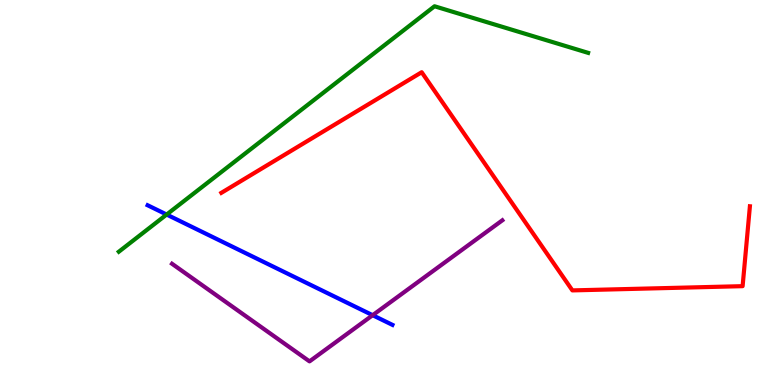[{'lines': ['blue', 'red'], 'intersections': []}, {'lines': ['green', 'red'], 'intersections': []}, {'lines': ['purple', 'red'], 'intersections': []}, {'lines': ['blue', 'green'], 'intersections': [{'x': 2.15, 'y': 4.43}]}, {'lines': ['blue', 'purple'], 'intersections': [{'x': 4.81, 'y': 1.81}]}, {'lines': ['green', 'purple'], 'intersections': []}]